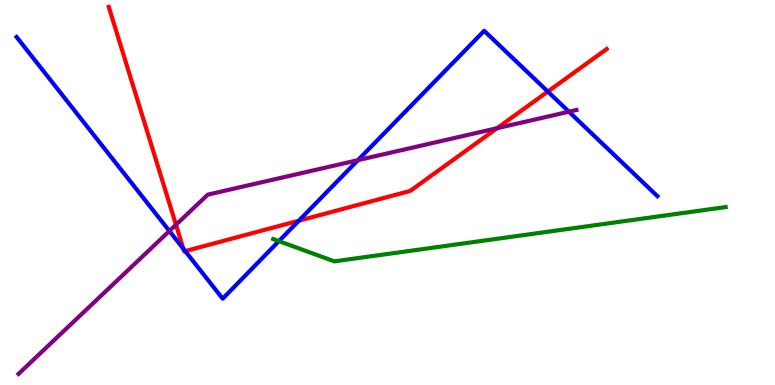[{'lines': ['blue', 'red'], 'intersections': [{'x': 2.37, 'y': 3.54}, {'x': 2.39, 'y': 3.48}, {'x': 3.86, 'y': 4.27}, {'x': 7.07, 'y': 7.62}]}, {'lines': ['green', 'red'], 'intersections': []}, {'lines': ['purple', 'red'], 'intersections': [{'x': 2.27, 'y': 4.16}, {'x': 6.41, 'y': 6.67}]}, {'lines': ['blue', 'green'], 'intersections': [{'x': 3.6, 'y': 3.74}]}, {'lines': ['blue', 'purple'], 'intersections': [{'x': 2.19, 'y': 4.0}, {'x': 4.62, 'y': 5.84}, {'x': 7.34, 'y': 7.1}]}, {'lines': ['green', 'purple'], 'intersections': []}]